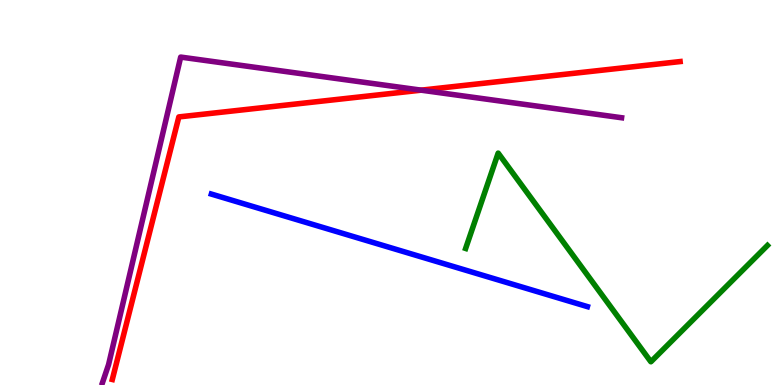[{'lines': ['blue', 'red'], 'intersections': []}, {'lines': ['green', 'red'], 'intersections': []}, {'lines': ['purple', 'red'], 'intersections': [{'x': 5.43, 'y': 7.66}]}, {'lines': ['blue', 'green'], 'intersections': []}, {'lines': ['blue', 'purple'], 'intersections': []}, {'lines': ['green', 'purple'], 'intersections': []}]